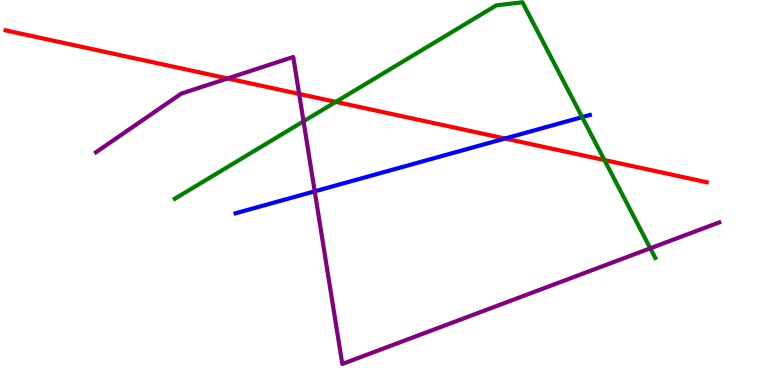[{'lines': ['blue', 'red'], 'intersections': [{'x': 6.52, 'y': 6.4}]}, {'lines': ['green', 'red'], 'intersections': [{'x': 4.33, 'y': 7.35}, {'x': 7.8, 'y': 5.84}]}, {'lines': ['purple', 'red'], 'intersections': [{'x': 2.94, 'y': 7.96}, {'x': 3.86, 'y': 7.56}]}, {'lines': ['blue', 'green'], 'intersections': [{'x': 7.51, 'y': 6.96}]}, {'lines': ['blue', 'purple'], 'intersections': [{'x': 4.06, 'y': 5.03}]}, {'lines': ['green', 'purple'], 'intersections': [{'x': 3.92, 'y': 6.85}, {'x': 8.39, 'y': 3.55}]}]